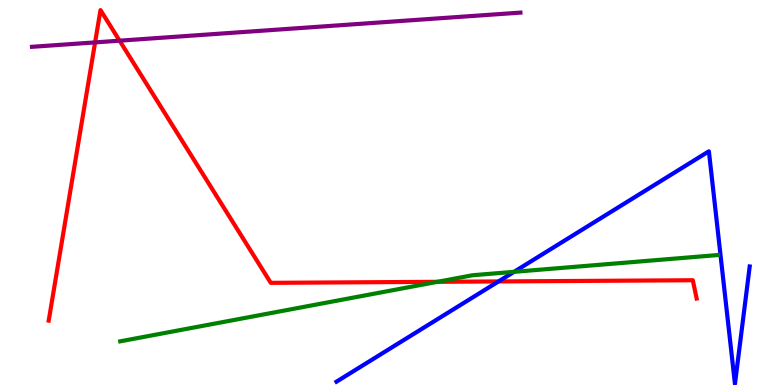[{'lines': ['blue', 'red'], 'intersections': [{'x': 6.43, 'y': 2.69}]}, {'lines': ['green', 'red'], 'intersections': [{'x': 5.65, 'y': 2.68}]}, {'lines': ['purple', 'red'], 'intersections': [{'x': 1.23, 'y': 8.9}, {'x': 1.54, 'y': 8.94}]}, {'lines': ['blue', 'green'], 'intersections': [{'x': 6.63, 'y': 2.94}]}, {'lines': ['blue', 'purple'], 'intersections': []}, {'lines': ['green', 'purple'], 'intersections': []}]